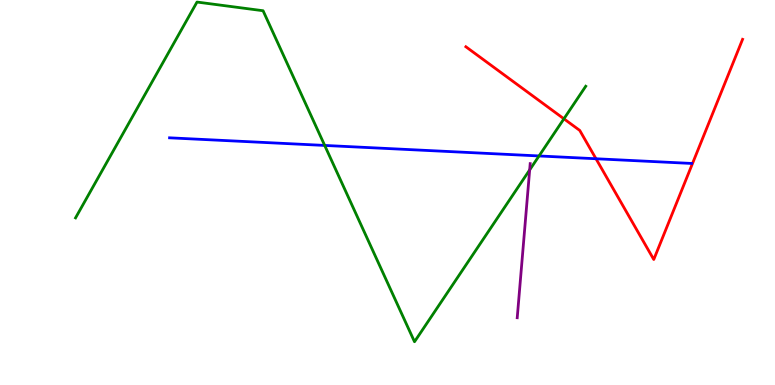[{'lines': ['blue', 'red'], 'intersections': [{'x': 7.69, 'y': 5.88}]}, {'lines': ['green', 'red'], 'intersections': [{'x': 7.28, 'y': 6.91}]}, {'lines': ['purple', 'red'], 'intersections': []}, {'lines': ['blue', 'green'], 'intersections': [{'x': 4.19, 'y': 6.22}, {'x': 6.96, 'y': 5.95}]}, {'lines': ['blue', 'purple'], 'intersections': []}, {'lines': ['green', 'purple'], 'intersections': [{'x': 6.83, 'y': 5.59}]}]